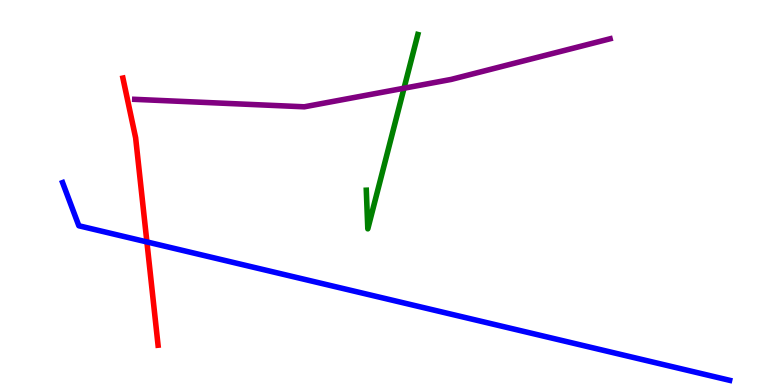[{'lines': ['blue', 'red'], 'intersections': [{'x': 1.9, 'y': 3.72}]}, {'lines': ['green', 'red'], 'intersections': []}, {'lines': ['purple', 'red'], 'intersections': []}, {'lines': ['blue', 'green'], 'intersections': []}, {'lines': ['blue', 'purple'], 'intersections': []}, {'lines': ['green', 'purple'], 'intersections': [{'x': 5.21, 'y': 7.71}]}]